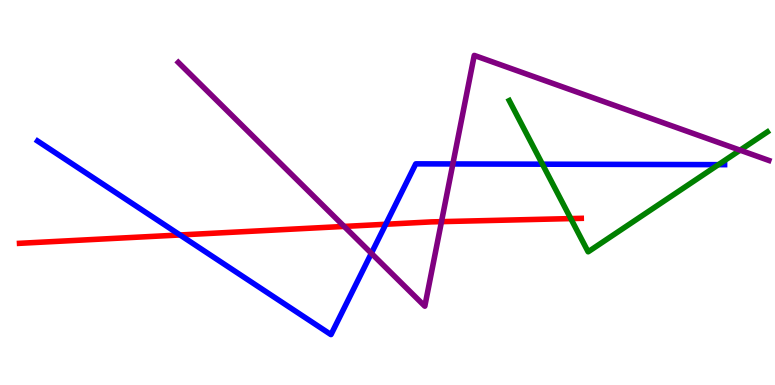[{'lines': ['blue', 'red'], 'intersections': [{'x': 2.32, 'y': 3.9}, {'x': 4.98, 'y': 4.18}]}, {'lines': ['green', 'red'], 'intersections': [{'x': 7.37, 'y': 4.32}]}, {'lines': ['purple', 'red'], 'intersections': [{'x': 4.44, 'y': 4.12}, {'x': 5.7, 'y': 4.24}]}, {'lines': ['blue', 'green'], 'intersections': [{'x': 7.0, 'y': 5.74}, {'x': 9.27, 'y': 5.72}]}, {'lines': ['blue', 'purple'], 'intersections': [{'x': 4.79, 'y': 3.42}, {'x': 5.84, 'y': 5.74}]}, {'lines': ['green', 'purple'], 'intersections': [{'x': 9.55, 'y': 6.1}]}]